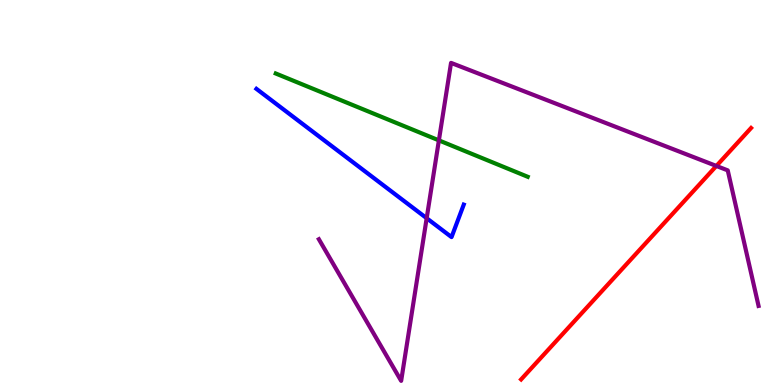[{'lines': ['blue', 'red'], 'intersections': []}, {'lines': ['green', 'red'], 'intersections': []}, {'lines': ['purple', 'red'], 'intersections': [{'x': 9.24, 'y': 5.69}]}, {'lines': ['blue', 'green'], 'intersections': []}, {'lines': ['blue', 'purple'], 'intersections': [{'x': 5.51, 'y': 4.33}]}, {'lines': ['green', 'purple'], 'intersections': [{'x': 5.66, 'y': 6.35}]}]